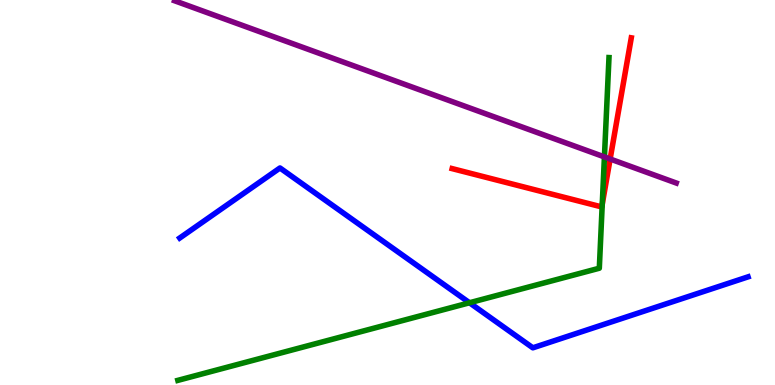[{'lines': ['blue', 'red'], 'intersections': []}, {'lines': ['green', 'red'], 'intersections': [{'x': 7.77, 'y': 4.69}]}, {'lines': ['purple', 'red'], 'intersections': [{'x': 7.87, 'y': 5.87}]}, {'lines': ['blue', 'green'], 'intersections': [{'x': 6.06, 'y': 2.14}]}, {'lines': ['blue', 'purple'], 'intersections': []}, {'lines': ['green', 'purple'], 'intersections': [{'x': 7.8, 'y': 5.92}]}]